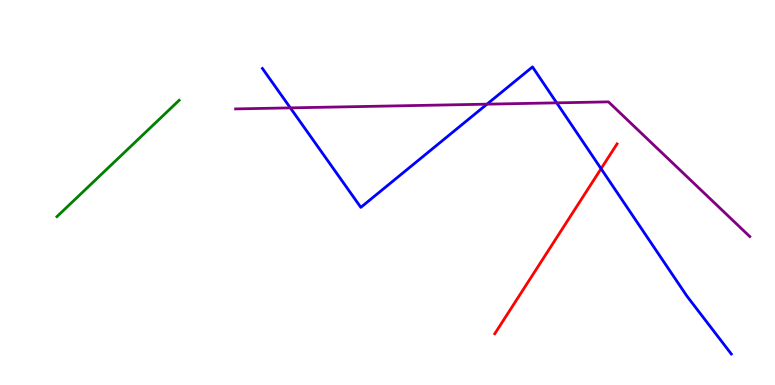[{'lines': ['blue', 'red'], 'intersections': [{'x': 7.76, 'y': 5.62}]}, {'lines': ['green', 'red'], 'intersections': []}, {'lines': ['purple', 'red'], 'intersections': []}, {'lines': ['blue', 'green'], 'intersections': []}, {'lines': ['blue', 'purple'], 'intersections': [{'x': 3.75, 'y': 7.2}, {'x': 6.28, 'y': 7.29}, {'x': 7.18, 'y': 7.33}]}, {'lines': ['green', 'purple'], 'intersections': []}]